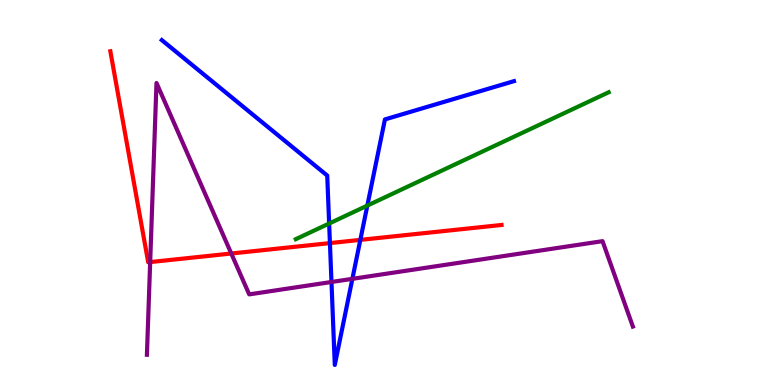[{'lines': ['blue', 'red'], 'intersections': [{'x': 4.26, 'y': 3.69}, {'x': 4.65, 'y': 3.77}]}, {'lines': ['green', 'red'], 'intersections': []}, {'lines': ['purple', 'red'], 'intersections': [{'x': 1.94, 'y': 3.19}, {'x': 2.98, 'y': 3.42}]}, {'lines': ['blue', 'green'], 'intersections': [{'x': 4.25, 'y': 4.19}, {'x': 4.74, 'y': 4.66}]}, {'lines': ['blue', 'purple'], 'intersections': [{'x': 4.28, 'y': 2.68}, {'x': 4.55, 'y': 2.76}]}, {'lines': ['green', 'purple'], 'intersections': []}]